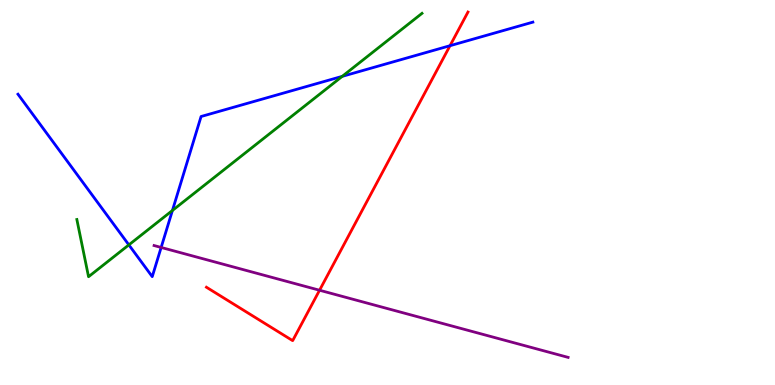[{'lines': ['blue', 'red'], 'intersections': [{'x': 5.81, 'y': 8.81}]}, {'lines': ['green', 'red'], 'intersections': []}, {'lines': ['purple', 'red'], 'intersections': [{'x': 4.12, 'y': 2.46}]}, {'lines': ['blue', 'green'], 'intersections': [{'x': 1.66, 'y': 3.64}, {'x': 2.22, 'y': 4.53}, {'x': 4.42, 'y': 8.02}]}, {'lines': ['blue', 'purple'], 'intersections': [{'x': 2.08, 'y': 3.57}]}, {'lines': ['green', 'purple'], 'intersections': []}]